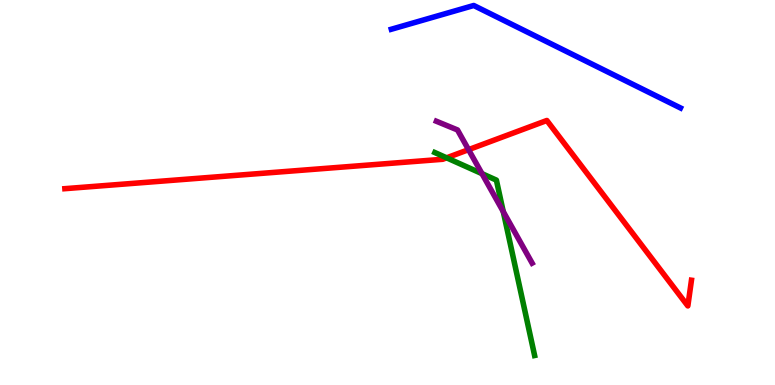[{'lines': ['blue', 'red'], 'intersections': []}, {'lines': ['green', 'red'], 'intersections': [{'x': 5.76, 'y': 5.9}]}, {'lines': ['purple', 'red'], 'intersections': [{'x': 6.05, 'y': 6.11}]}, {'lines': ['blue', 'green'], 'intersections': []}, {'lines': ['blue', 'purple'], 'intersections': []}, {'lines': ['green', 'purple'], 'intersections': [{'x': 6.22, 'y': 5.49}, {'x': 6.49, 'y': 4.5}]}]